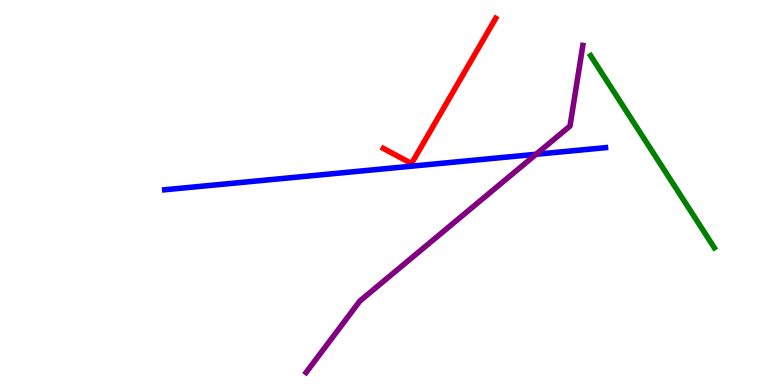[{'lines': ['blue', 'red'], 'intersections': []}, {'lines': ['green', 'red'], 'intersections': []}, {'lines': ['purple', 'red'], 'intersections': []}, {'lines': ['blue', 'green'], 'intersections': []}, {'lines': ['blue', 'purple'], 'intersections': [{'x': 6.92, 'y': 5.99}]}, {'lines': ['green', 'purple'], 'intersections': []}]